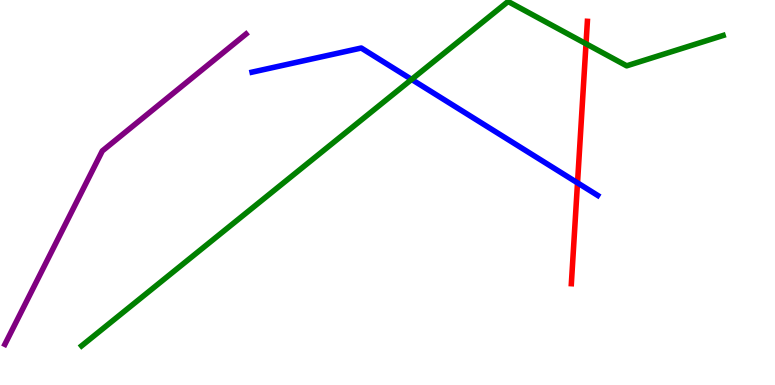[{'lines': ['blue', 'red'], 'intersections': [{'x': 7.45, 'y': 5.25}]}, {'lines': ['green', 'red'], 'intersections': [{'x': 7.56, 'y': 8.86}]}, {'lines': ['purple', 'red'], 'intersections': []}, {'lines': ['blue', 'green'], 'intersections': [{'x': 5.31, 'y': 7.94}]}, {'lines': ['blue', 'purple'], 'intersections': []}, {'lines': ['green', 'purple'], 'intersections': []}]